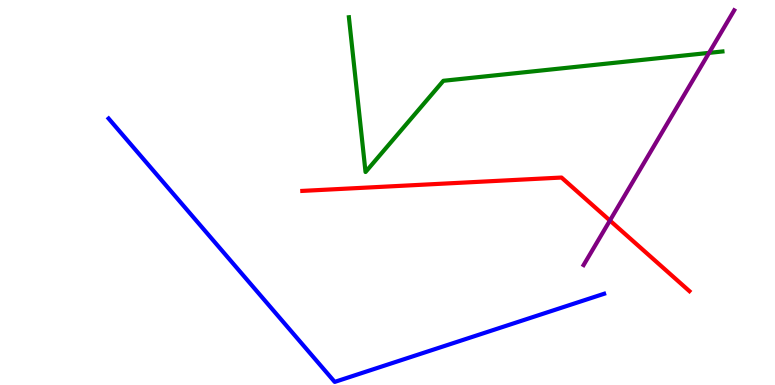[{'lines': ['blue', 'red'], 'intersections': []}, {'lines': ['green', 'red'], 'intersections': []}, {'lines': ['purple', 'red'], 'intersections': [{'x': 7.87, 'y': 4.27}]}, {'lines': ['blue', 'green'], 'intersections': []}, {'lines': ['blue', 'purple'], 'intersections': []}, {'lines': ['green', 'purple'], 'intersections': [{'x': 9.15, 'y': 8.63}]}]